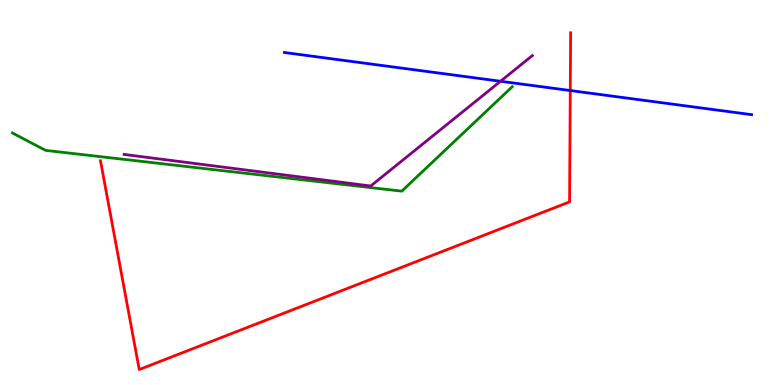[{'lines': ['blue', 'red'], 'intersections': [{'x': 7.36, 'y': 7.65}]}, {'lines': ['green', 'red'], 'intersections': []}, {'lines': ['purple', 'red'], 'intersections': []}, {'lines': ['blue', 'green'], 'intersections': []}, {'lines': ['blue', 'purple'], 'intersections': [{'x': 6.46, 'y': 7.89}]}, {'lines': ['green', 'purple'], 'intersections': []}]